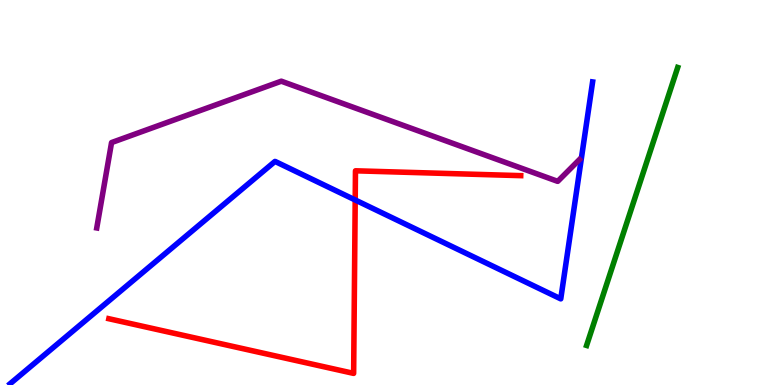[{'lines': ['blue', 'red'], 'intersections': [{'x': 4.58, 'y': 4.81}]}, {'lines': ['green', 'red'], 'intersections': []}, {'lines': ['purple', 'red'], 'intersections': []}, {'lines': ['blue', 'green'], 'intersections': []}, {'lines': ['blue', 'purple'], 'intersections': []}, {'lines': ['green', 'purple'], 'intersections': []}]